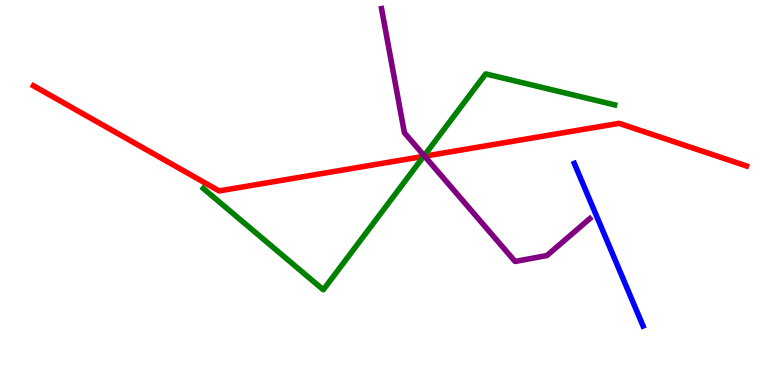[{'lines': ['blue', 'red'], 'intersections': []}, {'lines': ['green', 'red'], 'intersections': [{'x': 5.47, 'y': 5.94}]}, {'lines': ['purple', 'red'], 'intersections': [{'x': 5.48, 'y': 5.94}]}, {'lines': ['blue', 'green'], 'intersections': []}, {'lines': ['blue', 'purple'], 'intersections': []}, {'lines': ['green', 'purple'], 'intersections': [{'x': 5.47, 'y': 5.96}]}]